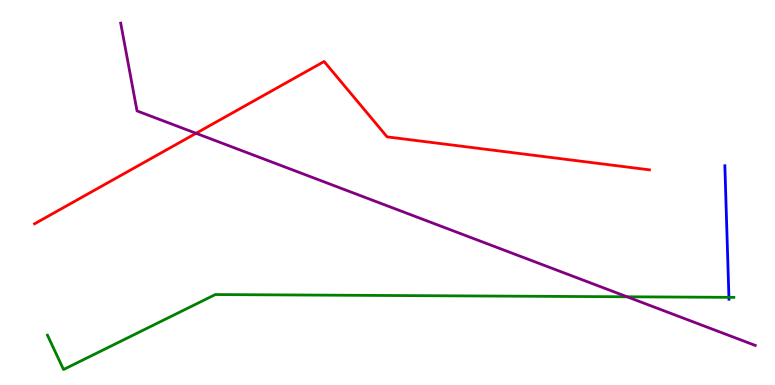[{'lines': ['blue', 'red'], 'intersections': []}, {'lines': ['green', 'red'], 'intersections': []}, {'lines': ['purple', 'red'], 'intersections': [{'x': 2.53, 'y': 6.54}]}, {'lines': ['blue', 'green'], 'intersections': [{'x': 9.41, 'y': 2.28}]}, {'lines': ['blue', 'purple'], 'intersections': []}, {'lines': ['green', 'purple'], 'intersections': [{'x': 8.09, 'y': 2.29}]}]